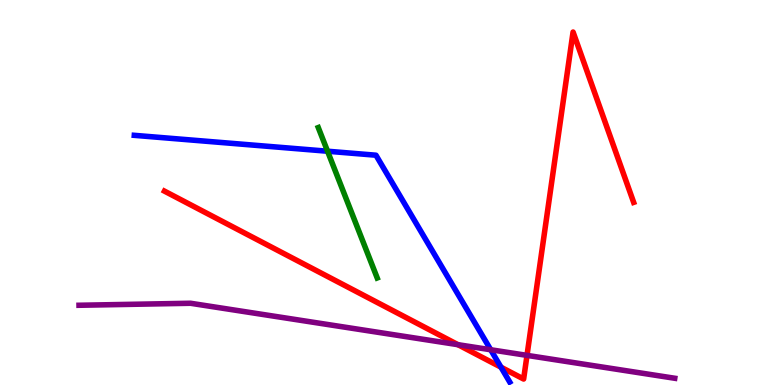[{'lines': ['blue', 'red'], 'intersections': [{'x': 6.46, 'y': 0.463}]}, {'lines': ['green', 'red'], 'intersections': []}, {'lines': ['purple', 'red'], 'intersections': [{'x': 5.91, 'y': 1.05}, {'x': 6.8, 'y': 0.77}]}, {'lines': ['blue', 'green'], 'intersections': [{'x': 4.23, 'y': 6.07}]}, {'lines': ['blue', 'purple'], 'intersections': [{'x': 6.33, 'y': 0.916}]}, {'lines': ['green', 'purple'], 'intersections': []}]